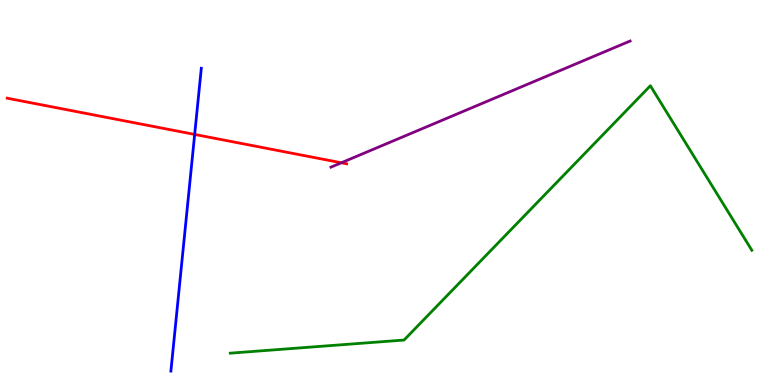[{'lines': ['blue', 'red'], 'intersections': [{'x': 2.51, 'y': 6.51}]}, {'lines': ['green', 'red'], 'intersections': []}, {'lines': ['purple', 'red'], 'intersections': [{'x': 4.4, 'y': 5.77}]}, {'lines': ['blue', 'green'], 'intersections': []}, {'lines': ['blue', 'purple'], 'intersections': []}, {'lines': ['green', 'purple'], 'intersections': []}]